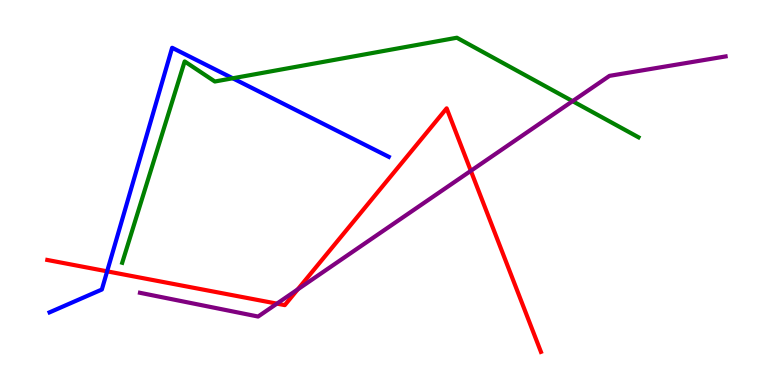[{'lines': ['blue', 'red'], 'intersections': [{'x': 1.38, 'y': 2.95}]}, {'lines': ['green', 'red'], 'intersections': []}, {'lines': ['purple', 'red'], 'intersections': [{'x': 3.57, 'y': 2.11}, {'x': 3.84, 'y': 2.48}, {'x': 6.08, 'y': 5.56}]}, {'lines': ['blue', 'green'], 'intersections': [{'x': 3.0, 'y': 7.97}]}, {'lines': ['blue', 'purple'], 'intersections': []}, {'lines': ['green', 'purple'], 'intersections': [{'x': 7.39, 'y': 7.37}]}]